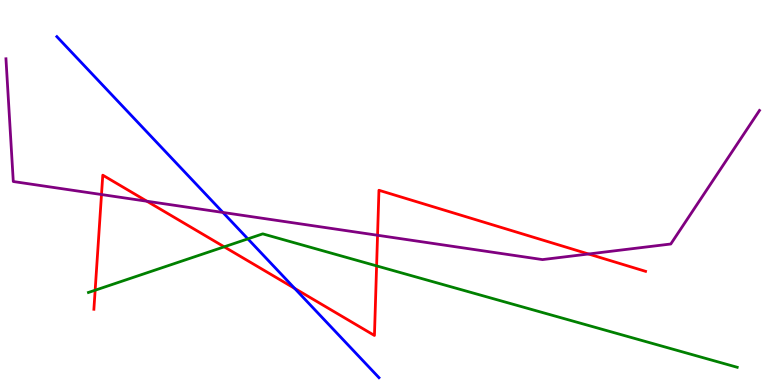[{'lines': ['blue', 'red'], 'intersections': [{'x': 3.8, 'y': 2.51}]}, {'lines': ['green', 'red'], 'intersections': [{'x': 1.23, 'y': 2.46}, {'x': 2.89, 'y': 3.59}, {'x': 4.86, 'y': 3.09}]}, {'lines': ['purple', 'red'], 'intersections': [{'x': 1.31, 'y': 4.95}, {'x': 1.9, 'y': 4.77}, {'x': 4.87, 'y': 3.89}, {'x': 7.59, 'y': 3.4}]}, {'lines': ['blue', 'green'], 'intersections': [{'x': 3.2, 'y': 3.8}]}, {'lines': ['blue', 'purple'], 'intersections': [{'x': 2.88, 'y': 4.48}]}, {'lines': ['green', 'purple'], 'intersections': []}]